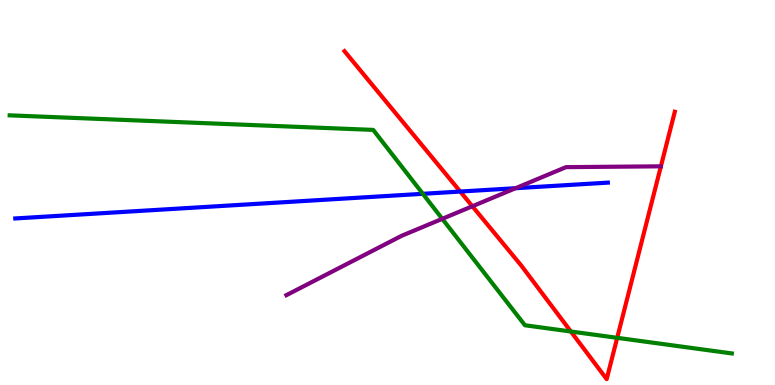[{'lines': ['blue', 'red'], 'intersections': [{'x': 5.94, 'y': 5.02}]}, {'lines': ['green', 'red'], 'intersections': [{'x': 7.37, 'y': 1.39}, {'x': 7.96, 'y': 1.23}]}, {'lines': ['purple', 'red'], 'intersections': [{'x': 6.1, 'y': 4.64}]}, {'lines': ['blue', 'green'], 'intersections': [{'x': 5.46, 'y': 4.97}]}, {'lines': ['blue', 'purple'], 'intersections': [{'x': 6.65, 'y': 5.11}]}, {'lines': ['green', 'purple'], 'intersections': [{'x': 5.71, 'y': 4.32}]}]